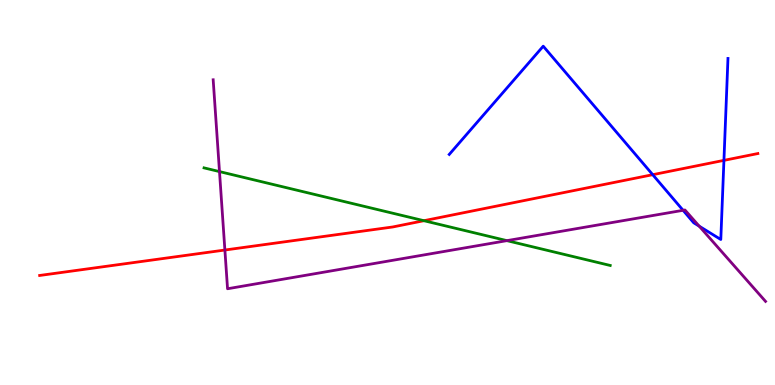[{'lines': ['blue', 'red'], 'intersections': [{'x': 8.42, 'y': 5.46}, {'x': 9.34, 'y': 5.83}]}, {'lines': ['green', 'red'], 'intersections': [{'x': 5.47, 'y': 4.27}]}, {'lines': ['purple', 'red'], 'intersections': [{'x': 2.9, 'y': 3.51}]}, {'lines': ['blue', 'green'], 'intersections': []}, {'lines': ['blue', 'purple'], 'intersections': [{'x': 8.81, 'y': 4.54}, {'x': 9.02, 'y': 4.13}]}, {'lines': ['green', 'purple'], 'intersections': [{'x': 2.83, 'y': 5.54}, {'x': 6.54, 'y': 3.75}]}]